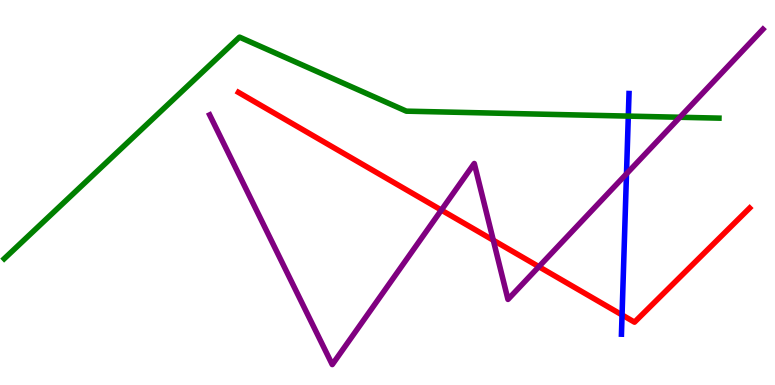[{'lines': ['blue', 'red'], 'intersections': [{'x': 8.03, 'y': 1.82}]}, {'lines': ['green', 'red'], 'intersections': []}, {'lines': ['purple', 'red'], 'intersections': [{'x': 5.69, 'y': 4.54}, {'x': 6.37, 'y': 3.76}, {'x': 6.95, 'y': 3.07}]}, {'lines': ['blue', 'green'], 'intersections': [{'x': 8.11, 'y': 6.98}]}, {'lines': ['blue', 'purple'], 'intersections': [{'x': 8.08, 'y': 5.48}]}, {'lines': ['green', 'purple'], 'intersections': [{'x': 8.77, 'y': 6.95}]}]